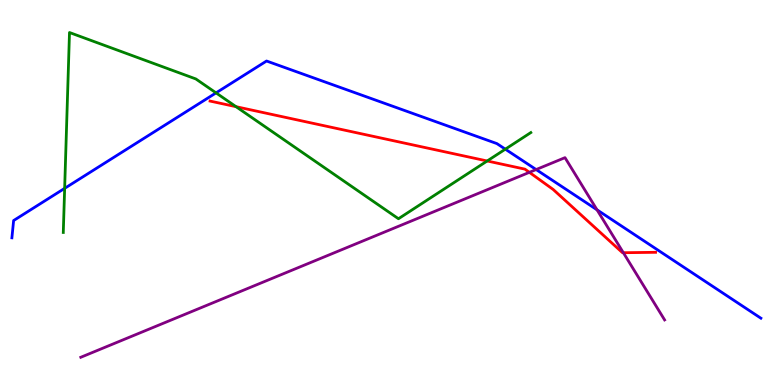[{'lines': ['blue', 'red'], 'intersections': []}, {'lines': ['green', 'red'], 'intersections': [{'x': 3.05, 'y': 7.23}, {'x': 6.29, 'y': 5.82}]}, {'lines': ['purple', 'red'], 'intersections': [{'x': 6.83, 'y': 5.52}, {'x': 8.04, 'y': 3.44}]}, {'lines': ['blue', 'green'], 'intersections': [{'x': 0.834, 'y': 5.11}, {'x': 2.79, 'y': 7.59}, {'x': 6.52, 'y': 6.13}]}, {'lines': ['blue', 'purple'], 'intersections': [{'x': 6.92, 'y': 5.6}, {'x': 7.7, 'y': 4.55}]}, {'lines': ['green', 'purple'], 'intersections': []}]